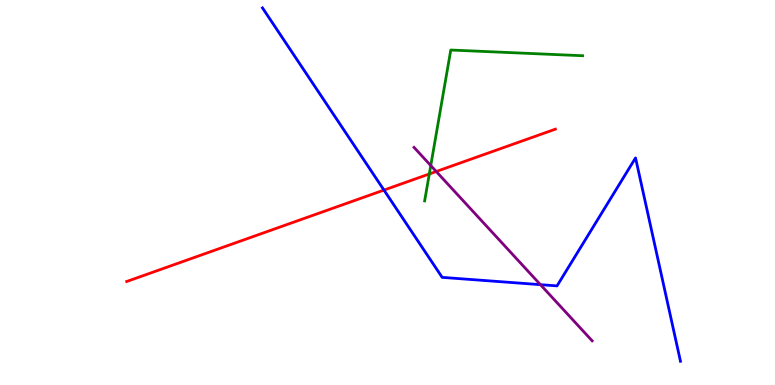[{'lines': ['blue', 'red'], 'intersections': [{'x': 4.95, 'y': 5.06}]}, {'lines': ['green', 'red'], 'intersections': [{'x': 5.54, 'y': 5.48}]}, {'lines': ['purple', 'red'], 'intersections': [{'x': 5.63, 'y': 5.55}]}, {'lines': ['blue', 'green'], 'intersections': []}, {'lines': ['blue', 'purple'], 'intersections': [{'x': 6.97, 'y': 2.61}]}, {'lines': ['green', 'purple'], 'intersections': [{'x': 5.56, 'y': 5.7}]}]